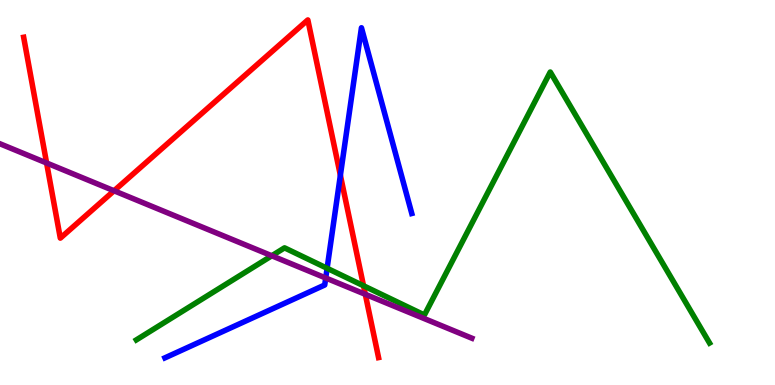[{'lines': ['blue', 'red'], 'intersections': [{'x': 4.39, 'y': 5.45}]}, {'lines': ['green', 'red'], 'intersections': [{'x': 4.69, 'y': 2.58}]}, {'lines': ['purple', 'red'], 'intersections': [{'x': 0.601, 'y': 5.77}, {'x': 1.47, 'y': 5.04}, {'x': 4.71, 'y': 2.36}]}, {'lines': ['blue', 'green'], 'intersections': [{'x': 4.22, 'y': 3.03}]}, {'lines': ['blue', 'purple'], 'intersections': [{'x': 4.2, 'y': 2.78}]}, {'lines': ['green', 'purple'], 'intersections': [{'x': 3.51, 'y': 3.36}]}]